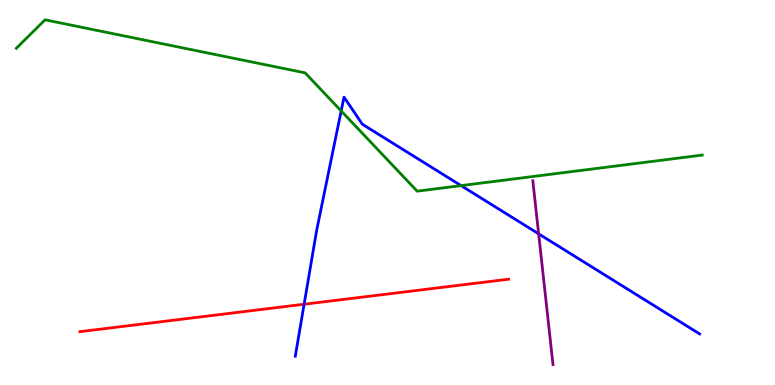[{'lines': ['blue', 'red'], 'intersections': [{'x': 3.92, 'y': 2.1}]}, {'lines': ['green', 'red'], 'intersections': []}, {'lines': ['purple', 'red'], 'intersections': []}, {'lines': ['blue', 'green'], 'intersections': [{'x': 4.4, 'y': 7.12}, {'x': 5.95, 'y': 5.18}]}, {'lines': ['blue', 'purple'], 'intersections': [{'x': 6.95, 'y': 3.93}]}, {'lines': ['green', 'purple'], 'intersections': []}]